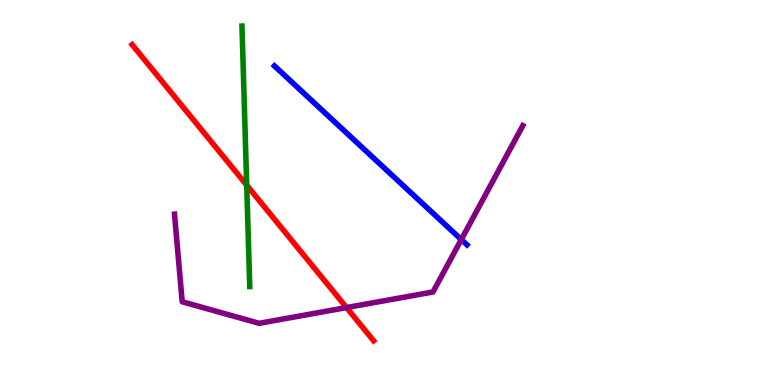[{'lines': ['blue', 'red'], 'intersections': []}, {'lines': ['green', 'red'], 'intersections': [{'x': 3.18, 'y': 5.19}]}, {'lines': ['purple', 'red'], 'intersections': [{'x': 4.47, 'y': 2.01}]}, {'lines': ['blue', 'green'], 'intersections': []}, {'lines': ['blue', 'purple'], 'intersections': [{'x': 5.95, 'y': 3.78}]}, {'lines': ['green', 'purple'], 'intersections': []}]